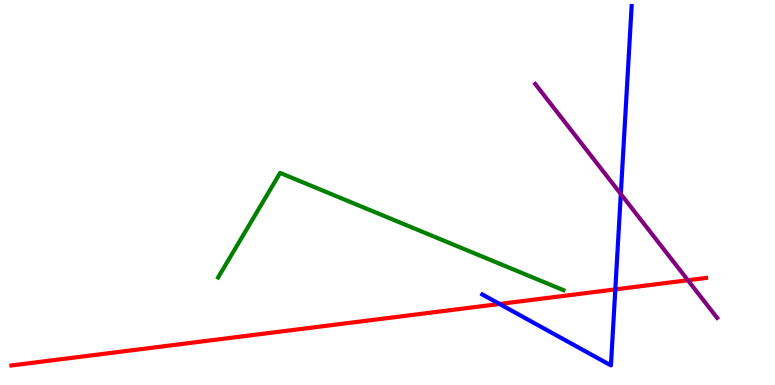[{'lines': ['blue', 'red'], 'intersections': [{'x': 6.45, 'y': 2.1}, {'x': 7.94, 'y': 2.48}]}, {'lines': ['green', 'red'], 'intersections': []}, {'lines': ['purple', 'red'], 'intersections': [{'x': 8.88, 'y': 2.72}]}, {'lines': ['blue', 'green'], 'intersections': []}, {'lines': ['blue', 'purple'], 'intersections': [{'x': 8.01, 'y': 4.96}]}, {'lines': ['green', 'purple'], 'intersections': []}]